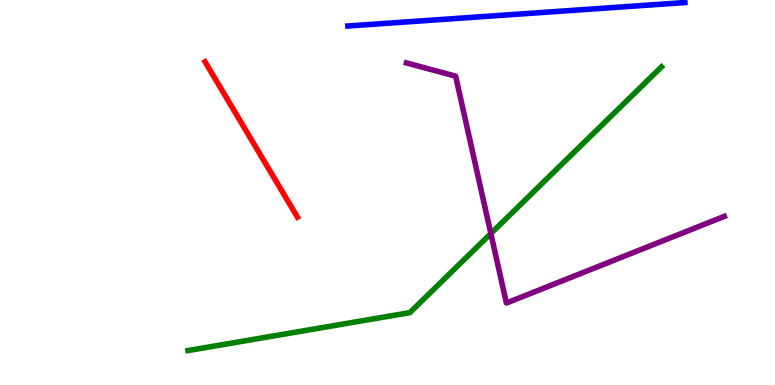[{'lines': ['blue', 'red'], 'intersections': []}, {'lines': ['green', 'red'], 'intersections': []}, {'lines': ['purple', 'red'], 'intersections': []}, {'lines': ['blue', 'green'], 'intersections': []}, {'lines': ['blue', 'purple'], 'intersections': []}, {'lines': ['green', 'purple'], 'intersections': [{'x': 6.33, 'y': 3.93}]}]